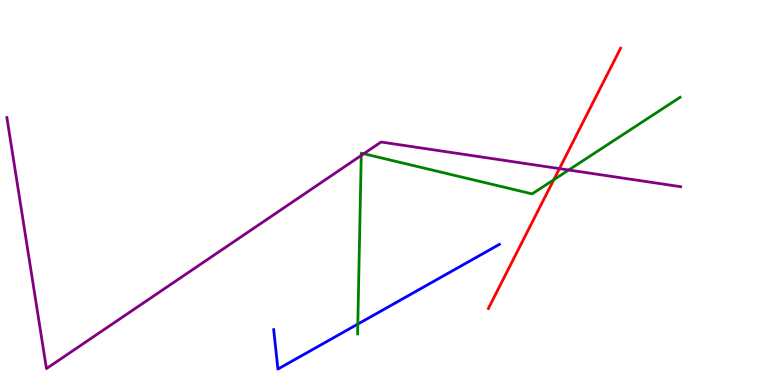[{'lines': ['blue', 'red'], 'intersections': []}, {'lines': ['green', 'red'], 'intersections': [{'x': 7.15, 'y': 5.33}]}, {'lines': ['purple', 'red'], 'intersections': [{'x': 7.22, 'y': 5.62}]}, {'lines': ['blue', 'green'], 'intersections': [{'x': 4.62, 'y': 1.58}]}, {'lines': ['blue', 'purple'], 'intersections': []}, {'lines': ['green', 'purple'], 'intersections': [{'x': 4.66, 'y': 5.96}, {'x': 4.69, 'y': 6.01}, {'x': 7.34, 'y': 5.58}]}]